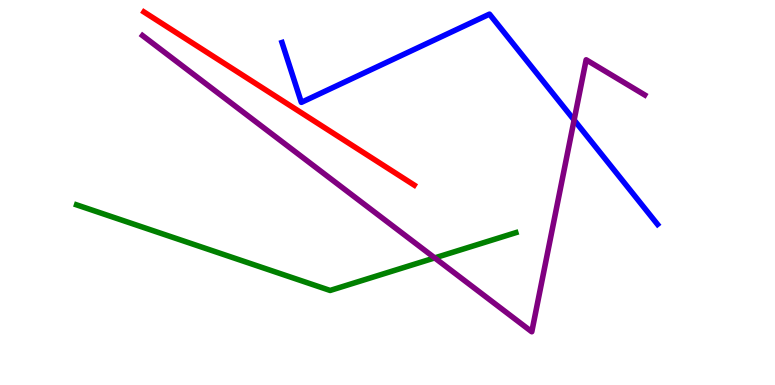[{'lines': ['blue', 'red'], 'intersections': []}, {'lines': ['green', 'red'], 'intersections': []}, {'lines': ['purple', 'red'], 'intersections': []}, {'lines': ['blue', 'green'], 'intersections': []}, {'lines': ['blue', 'purple'], 'intersections': [{'x': 7.41, 'y': 6.88}]}, {'lines': ['green', 'purple'], 'intersections': [{'x': 5.61, 'y': 3.3}]}]